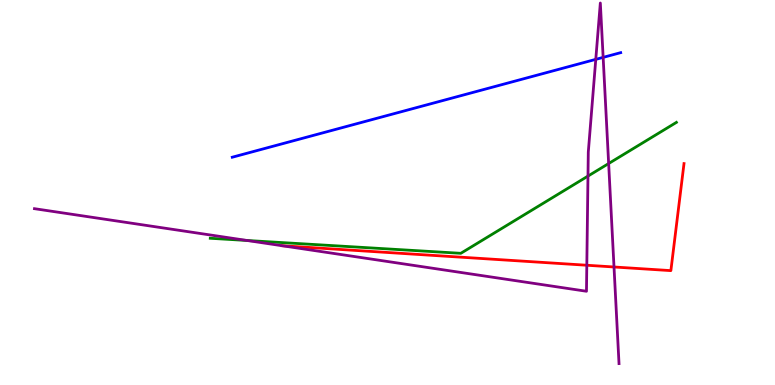[{'lines': ['blue', 'red'], 'intersections': []}, {'lines': ['green', 'red'], 'intersections': []}, {'lines': ['purple', 'red'], 'intersections': [{'x': 3.64, 'y': 3.62}, {'x': 7.57, 'y': 3.11}, {'x': 7.92, 'y': 3.07}]}, {'lines': ['blue', 'green'], 'intersections': []}, {'lines': ['blue', 'purple'], 'intersections': [{'x': 7.69, 'y': 8.46}, {'x': 7.78, 'y': 8.51}]}, {'lines': ['green', 'purple'], 'intersections': [{'x': 3.19, 'y': 3.75}, {'x': 7.59, 'y': 5.43}, {'x': 7.85, 'y': 5.75}]}]